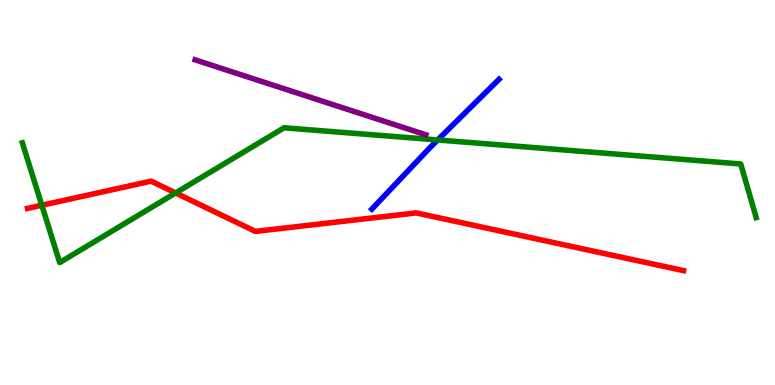[{'lines': ['blue', 'red'], 'intersections': []}, {'lines': ['green', 'red'], 'intersections': [{'x': 0.54, 'y': 4.67}, {'x': 2.27, 'y': 4.99}]}, {'lines': ['purple', 'red'], 'intersections': []}, {'lines': ['blue', 'green'], 'intersections': [{'x': 5.65, 'y': 6.36}]}, {'lines': ['blue', 'purple'], 'intersections': []}, {'lines': ['green', 'purple'], 'intersections': []}]